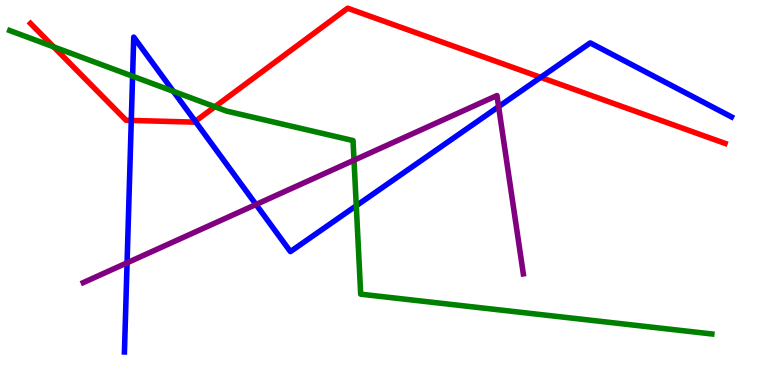[{'lines': ['blue', 'red'], 'intersections': [{'x': 1.69, 'y': 6.87}, {'x': 2.52, 'y': 6.85}, {'x': 6.98, 'y': 7.99}]}, {'lines': ['green', 'red'], 'intersections': [{'x': 0.692, 'y': 8.78}, {'x': 2.77, 'y': 7.23}]}, {'lines': ['purple', 'red'], 'intersections': []}, {'lines': ['blue', 'green'], 'intersections': [{'x': 1.71, 'y': 8.02}, {'x': 2.24, 'y': 7.63}, {'x': 4.6, 'y': 4.66}]}, {'lines': ['blue', 'purple'], 'intersections': [{'x': 1.64, 'y': 3.17}, {'x': 3.3, 'y': 4.69}, {'x': 6.43, 'y': 7.23}]}, {'lines': ['green', 'purple'], 'intersections': [{'x': 4.57, 'y': 5.84}]}]